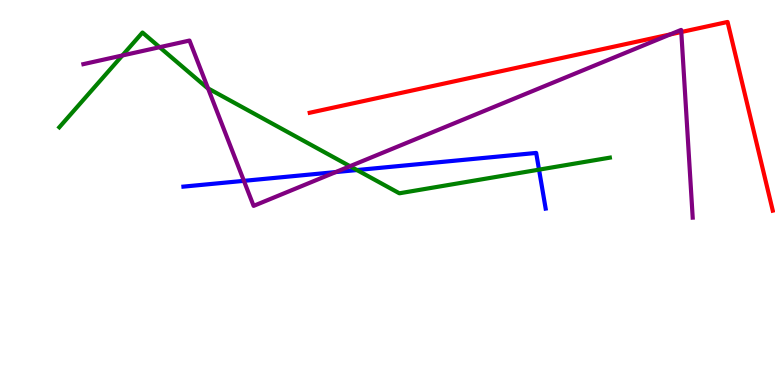[{'lines': ['blue', 'red'], 'intersections': []}, {'lines': ['green', 'red'], 'intersections': []}, {'lines': ['purple', 'red'], 'intersections': [{'x': 8.65, 'y': 9.11}, {'x': 8.79, 'y': 9.17}]}, {'lines': ['blue', 'green'], 'intersections': [{'x': 4.61, 'y': 5.58}, {'x': 6.96, 'y': 5.59}]}, {'lines': ['blue', 'purple'], 'intersections': [{'x': 3.15, 'y': 5.3}, {'x': 4.33, 'y': 5.53}]}, {'lines': ['green', 'purple'], 'intersections': [{'x': 1.58, 'y': 8.56}, {'x': 2.06, 'y': 8.77}, {'x': 2.68, 'y': 7.7}, {'x': 4.52, 'y': 5.68}]}]